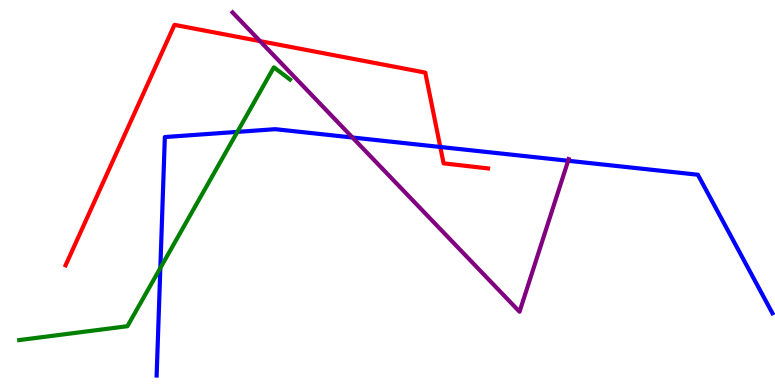[{'lines': ['blue', 'red'], 'intersections': [{'x': 5.68, 'y': 6.18}]}, {'lines': ['green', 'red'], 'intersections': []}, {'lines': ['purple', 'red'], 'intersections': [{'x': 3.36, 'y': 8.93}]}, {'lines': ['blue', 'green'], 'intersections': [{'x': 2.07, 'y': 3.04}, {'x': 3.06, 'y': 6.57}]}, {'lines': ['blue', 'purple'], 'intersections': [{'x': 4.55, 'y': 6.43}, {'x': 7.33, 'y': 5.82}]}, {'lines': ['green', 'purple'], 'intersections': []}]